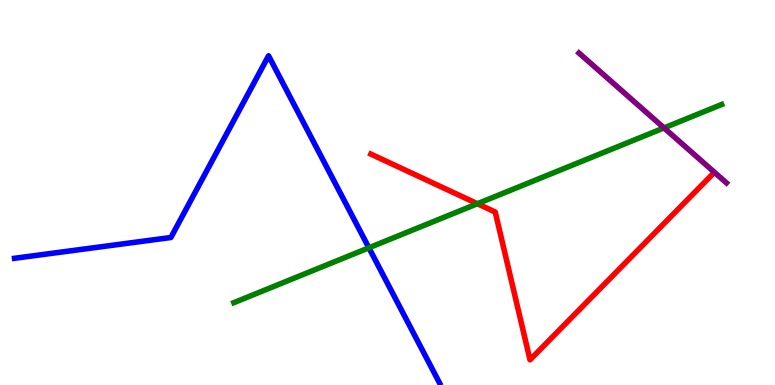[{'lines': ['blue', 'red'], 'intersections': []}, {'lines': ['green', 'red'], 'intersections': [{'x': 6.16, 'y': 4.71}]}, {'lines': ['purple', 'red'], 'intersections': []}, {'lines': ['blue', 'green'], 'intersections': [{'x': 4.76, 'y': 3.56}]}, {'lines': ['blue', 'purple'], 'intersections': []}, {'lines': ['green', 'purple'], 'intersections': [{'x': 8.57, 'y': 6.68}]}]